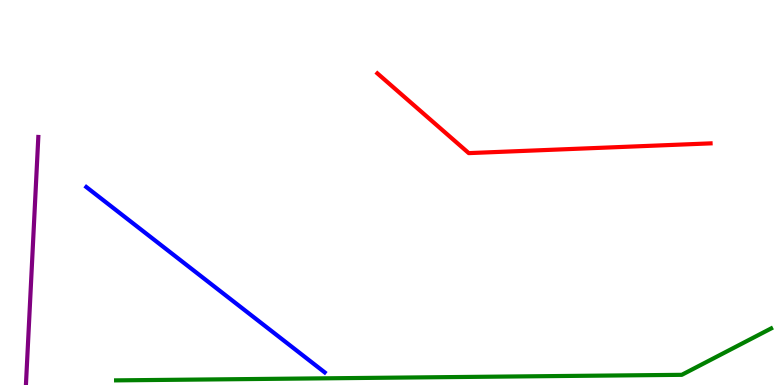[{'lines': ['blue', 'red'], 'intersections': []}, {'lines': ['green', 'red'], 'intersections': []}, {'lines': ['purple', 'red'], 'intersections': []}, {'lines': ['blue', 'green'], 'intersections': []}, {'lines': ['blue', 'purple'], 'intersections': []}, {'lines': ['green', 'purple'], 'intersections': []}]